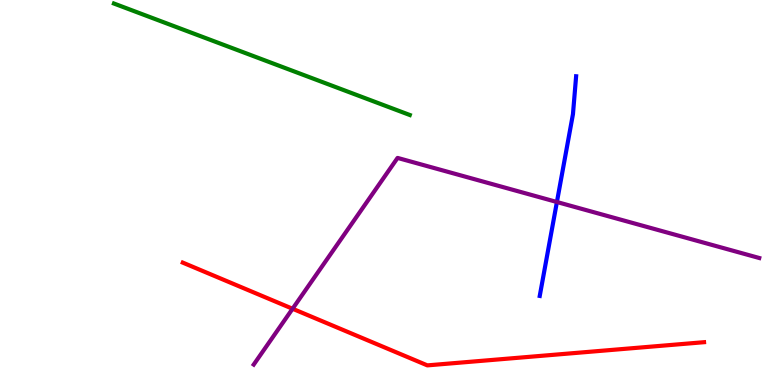[{'lines': ['blue', 'red'], 'intersections': []}, {'lines': ['green', 'red'], 'intersections': []}, {'lines': ['purple', 'red'], 'intersections': [{'x': 3.78, 'y': 1.98}]}, {'lines': ['blue', 'green'], 'intersections': []}, {'lines': ['blue', 'purple'], 'intersections': [{'x': 7.19, 'y': 4.75}]}, {'lines': ['green', 'purple'], 'intersections': []}]